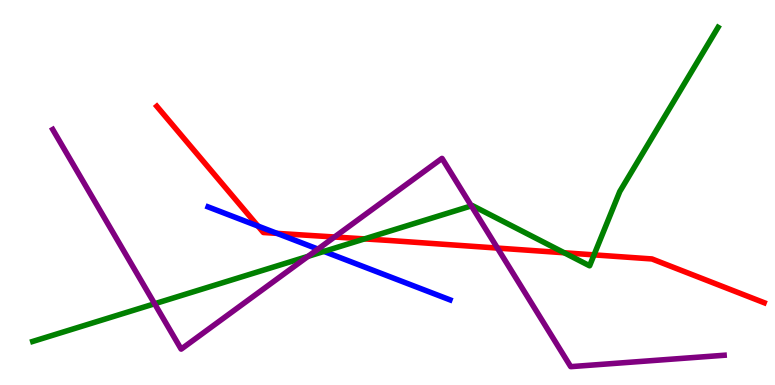[{'lines': ['blue', 'red'], 'intersections': [{'x': 3.33, 'y': 4.13}, {'x': 3.57, 'y': 3.94}]}, {'lines': ['green', 'red'], 'intersections': [{'x': 4.7, 'y': 3.79}, {'x': 7.28, 'y': 3.43}, {'x': 7.67, 'y': 3.38}]}, {'lines': ['purple', 'red'], 'intersections': [{'x': 4.32, 'y': 3.84}, {'x': 6.42, 'y': 3.56}]}, {'lines': ['blue', 'green'], 'intersections': [{'x': 4.18, 'y': 3.47}]}, {'lines': ['blue', 'purple'], 'intersections': [{'x': 4.1, 'y': 3.53}]}, {'lines': ['green', 'purple'], 'intersections': [{'x': 2.0, 'y': 2.11}, {'x': 3.97, 'y': 3.34}, {'x': 6.08, 'y': 4.65}]}]